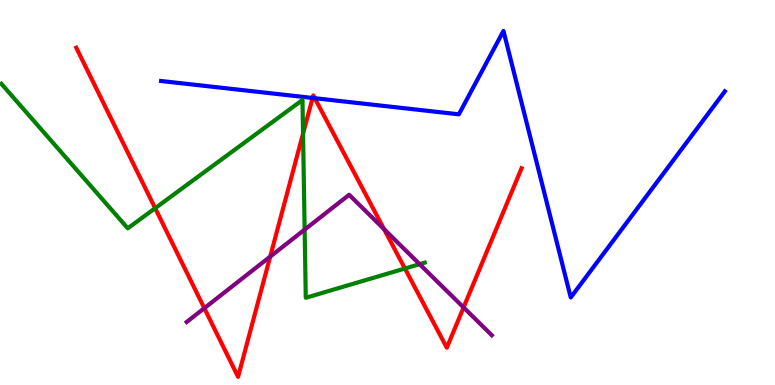[{'lines': ['blue', 'red'], 'intersections': [{'x': 4.03, 'y': 7.46}, {'x': 4.06, 'y': 7.45}]}, {'lines': ['green', 'red'], 'intersections': [{'x': 2.0, 'y': 4.59}, {'x': 3.91, 'y': 6.53}, {'x': 5.22, 'y': 3.03}]}, {'lines': ['purple', 'red'], 'intersections': [{'x': 2.64, 'y': 1.99}, {'x': 3.49, 'y': 3.33}, {'x': 4.96, 'y': 4.05}, {'x': 5.98, 'y': 2.01}]}, {'lines': ['blue', 'green'], 'intersections': []}, {'lines': ['blue', 'purple'], 'intersections': []}, {'lines': ['green', 'purple'], 'intersections': [{'x': 3.93, 'y': 4.04}, {'x': 5.41, 'y': 3.14}]}]